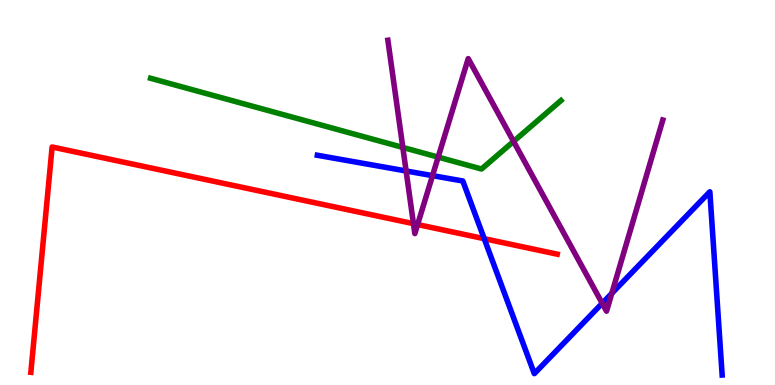[{'lines': ['blue', 'red'], 'intersections': [{'x': 6.25, 'y': 3.8}]}, {'lines': ['green', 'red'], 'intersections': []}, {'lines': ['purple', 'red'], 'intersections': [{'x': 5.33, 'y': 4.19}, {'x': 5.39, 'y': 4.17}]}, {'lines': ['blue', 'green'], 'intersections': []}, {'lines': ['blue', 'purple'], 'intersections': [{'x': 5.24, 'y': 5.56}, {'x': 5.58, 'y': 5.44}, {'x': 7.77, 'y': 2.12}, {'x': 7.89, 'y': 2.38}]}, {'lines': ['green', 'purple'], 'intersections': [{'x': 5.2, 'y': 6.17}, {'x': 5.65, 'y': 5.92}, {'x': 6.63, 'y': 6.33}]}]